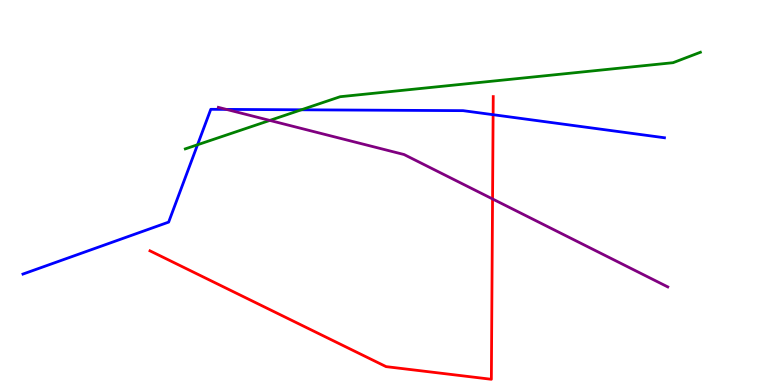[{'lines': ['blue', 'red'], 'intersections': [{'x': 6.36, 'y': 7.02}]}, {'lines': ['green', 'red'], 'intersections': []}, {'lines': ['purple', 'red'], 'intersections': [{'x': 6.36, 'y': 4.83}]}, {'lines': ['blue', 'green'], 'intersections': [{'x': 2.55, 'y': 6.24}, {'x': 3.89, 'y': 7.15}]}, {'lines': ['blue', 'purple'], 'intersections': [{'x': 2.92, 'y': 7.16}]}, {'lines': ['green', 'purple'], 'intersections': [{'x': 3.48, 'y': 6.87}]}]